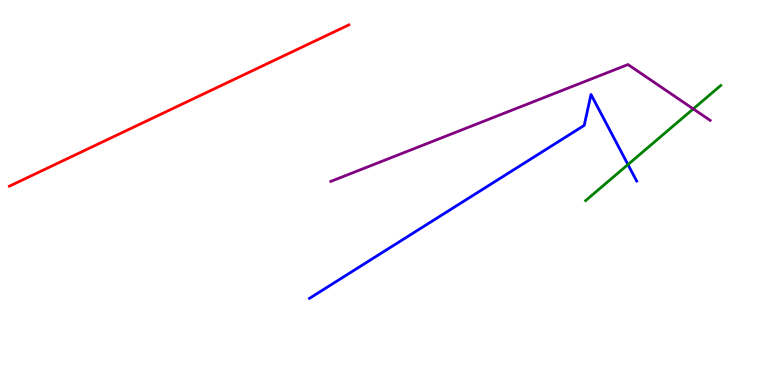[{'lines': ['blue', 'red'], 'intersections': []}, {'lines': ['green', 'red'], 'intersections': []}, {'lines': ['purple', 'red'], 'intersections': []}, {'lines': ['blue', 'green'], 'intersections': [{'x': 8.1, 'y': 5.73}]}, {'lines': ['blue', 'purple'], 'intersections': []}, {'lines': ['green', 'purple'], 'intersections': [{'x': 8.95, 'y': 7.17}]}]